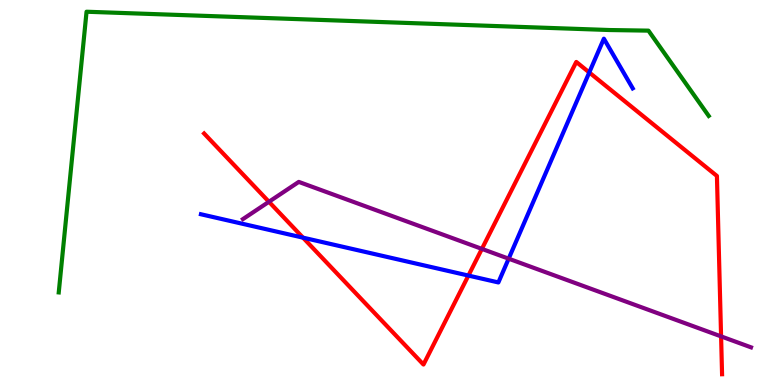[{'lines': ['blue', 'red'], 'intersections': [{'x': 3.91, 'y': 3.83}, {'x': 6.04, 'y': 2.84}, {'x': 7.6, 'y': 8.12}]}, {'lines': ['green', 'red'], 'intersections': []}, {'lines': ['purple', 'red'], 'intersections': [{'x': 3.47, 'y': 4.76}, {'x': 6.22, 'y': 3.54}, {'x': 9.3, 'y': 1.26}]}, {'lines': ['blue', 'green'], 'intersections': []}, {'lines': ['blue', 'purple'], 'intersections': [{'x': 6.56, 'y': 3.28}]}, {'lines': ['green', 'purple'], 'intersections': []}]